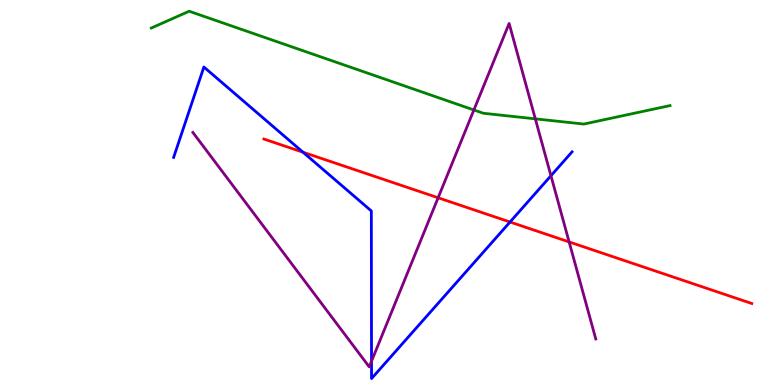[{'lines': ['blue', 'red'], 'intersections': [{'x': 3.91, 'y': 6.05}, {'x': 6.58, 'y': 4.23}]}, {'lines': ['green', 'red'], 'intersections': []}, {'lines': ['purple', 'red'], 'intersections': [{'x': 5.65, 'y': 4.86}, {'x': 7.34, 'y': 3.72}]}, {'lines': ['blue', 'green'], 'intersections': []}, {'lines': ['blue', 'purple'], 'intersections': [{'x': 4.79, 'y': 0.617}, {'x': 7.11, 'y': 5.44}]}, {'lines': ['green', 'purple'], 'intersections': [{'x': 6.11, 'y': 7.14}, {'x': 6.91, 'y': 6.91}]}]